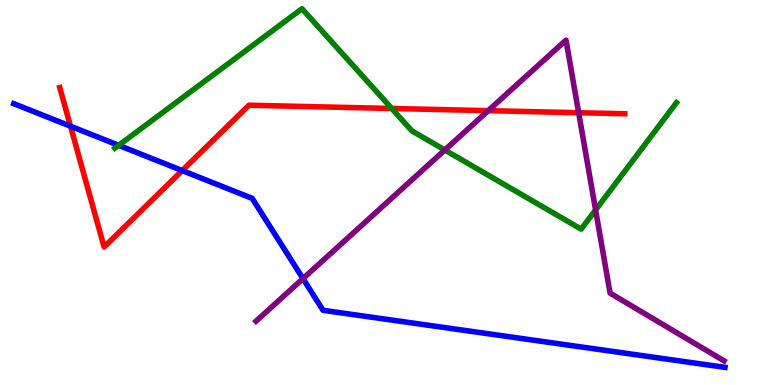[{'lines': ['blue', 'red'], 'intersections': [{'x': 0.91, 'y': 6.72}, {'x': 2.35, 'y': 5.57}]}, {'lines': ['green', 'red'], 'intersections': [{'x': 5.05, 'y': 7.18}]}, {'lines': ['purple', 'red'], 'intersections': [{'x': 6.3, 'y': 7.13}, {'x': 7.47, 'y': 7.07}]}, {'lines': ['blue', 'green'], 'intersections': [{'x': 1.53, 'y': 6.23}]}, {'lines': ['blue', 'purple'], 'intersections': [{'x': 3.91, 'y': 2.76}]}, {'lines': ['green', 'purple'], 'intersections': [{'x': 5.74, 'y': 6.1}, {'x': 7.69, 'y': 4.55}]}]